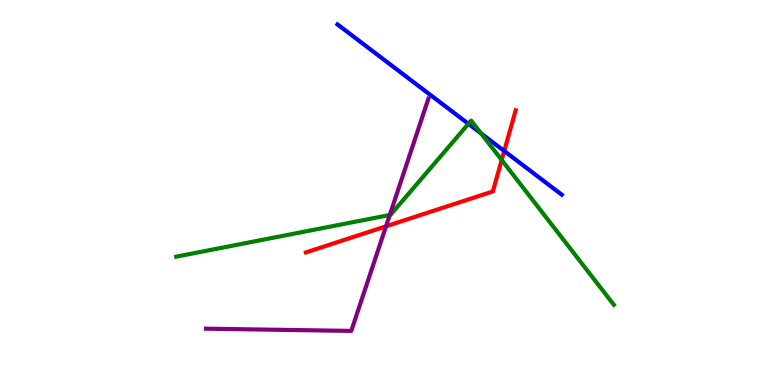[{'lines': ['blue', 'red'], 'intersections': [{'x': 6.51, 'y': 6.08}]}, {'lines': ['green', 'red'], 'intersections': [{'x': 6.47, 'y': 5.84}]}, {'lines': ['purple', 'red'], 'intersections': [{'x': 4.98, 'y': 4.12}]}, {'lines': ['blue', 'green'], 'intersections': [{'x': 6.04, 'y': 6.78}, {'x': 6.21, 'y': 6.53}]}, {'lines': ['blue', 'purple'], 'intersections': []}, {'lines': ['green', 'purple'], 'intersections': [{'x': 5.03, 'y': 4.42}]}]